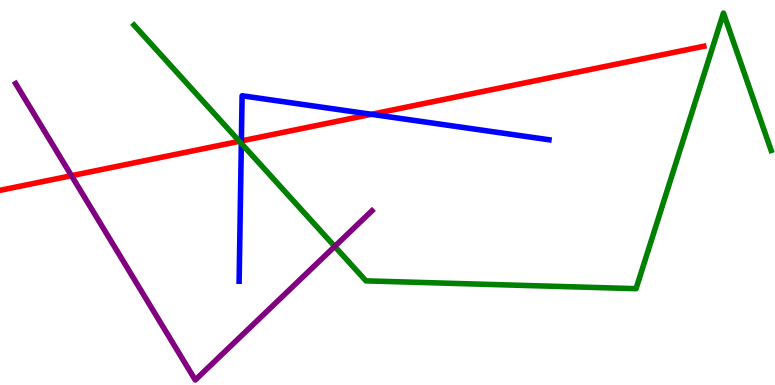[{'lines': ['blue', 'red'], 'intersections': [{'x': 3.11, 'y': 6.34}, {'x': 4.79, 'y': 7.03}]}, {'lines': ['green', 'red'], 'intersections': [{'x': 3.09, 'y': 6.33}]}, {'lines': ['purple', 'red'], 'intersections': [{'x': 0.922, 'y': 5.44}]}, {'lines': ['blue', 'green'], 'intersections': [{'x': 3.11, 'y': 6.27}]}, {'lines': ['blue', 'purple'], 'intersections': []}, {'lines': ['green', 'purple'], 'intersections': [{'x': 4.32, 'y': 3.6}]}]